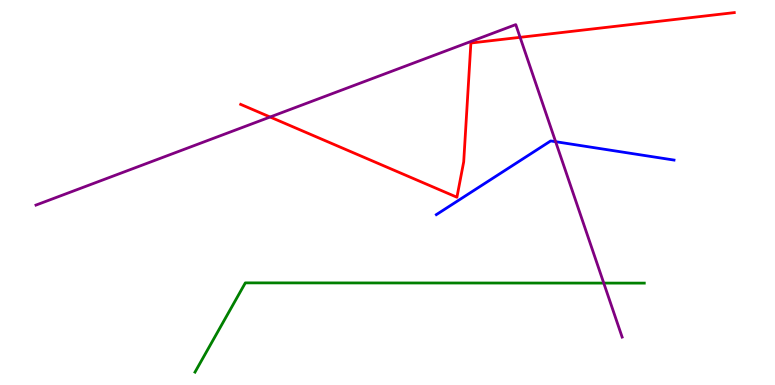[{'lines': ['blue', 'red'], 'intersections': []}, {'lines': ['green', 'red'], 'intersections': []}, {'lines': ['purple', 'red'], 'intersections': [{'x': 3.49, 'y': 6.96}, {'x': 6.71, 'y': 9.03}]}, {'lines': ['blue', 'green'], 'intersections': []}, {'lines': ['blue', 'purple'], 'intersections': [{'x': 7.17, 'y': 6.32}]}, {'lines': ['green', 'purple'], 'intersections': [{'x': 7.79, 'y': 2.65}]}]